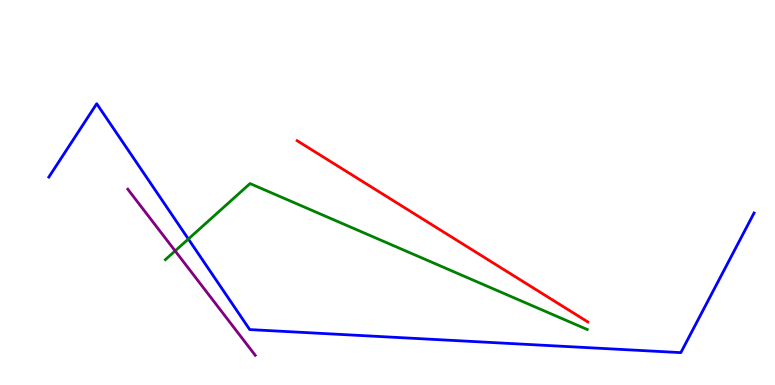[{'lines': ['blue', 'red'], 'intersections': []}, {'lines': ['green', 'red'], 'intersections': []}, {'lines': ['purple', 'red'], 'intersections': []}, {'lines': ['blue', 'green'], 'intersections': [{'x': 2.43, 'y': 3.79}]}, {'lines': ['blue', 'purple'], 'intersections': []}, {'lines': ['green', 'purple'], 'intersections': [{'x': 2.26, 'y': 3.48}]}]